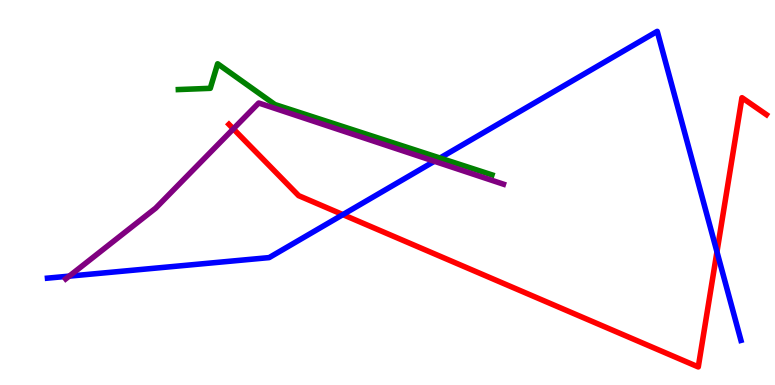[{'lines': ['blue', 'red'], 'intersections': [{'x': 4.42, 'y': 4.43}, {'x': 9.25, 'y': 3.46}]}, {'lines': ['green', 'red'], 'intersections': []}, {'lines': ['purple', 'red'], 'intersections': [{'x': 3.01, 'y': 6.65}]}, {'lines': ['blue', 'green'], 'intersections': [{'x': 5.68, 'y': 5.9}]}, {'lines': ['blue', 'purple'], 'intersections': [{'x': 0.893, 'y': 2.83}, {'x': 5.61, 'y': 5.81}]}, {'lines': ['green', 'purple'], 'intersections': []}]